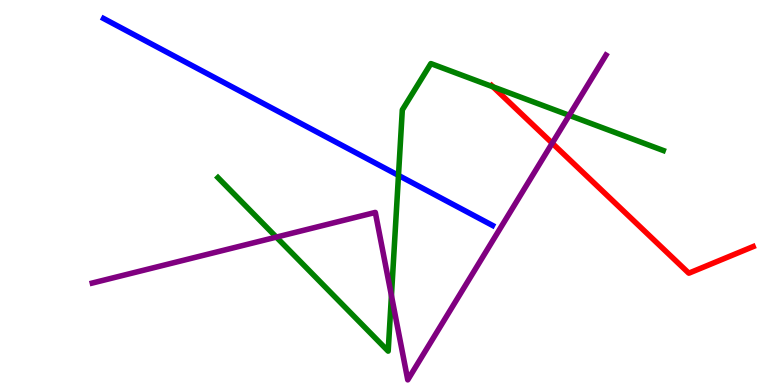[{'lines': ['blue', 'red'], 'intersections': []}, {'lines': ['green', 'red'], 'intersections': [{'x': 6.36, 'y': 7.74}]}, {'lines': ['purple', 'red'], 'intersections': [{'x': 7.13, 'y': 6.28}]}, {'lines': ['blue', 'green'], 'intersections': [{'x': 5.14, 'y': 5.44}]}, {'lines': ['blue', 'purple'], 'intersections': []}, {'lines': ['green', 'purple'], 'intersections': [{'x': 3.57, 'y': 3.84}, {'x': 5.05, 'y': 2.32}, {'x': 7.34, 'y': 7.0}]}]